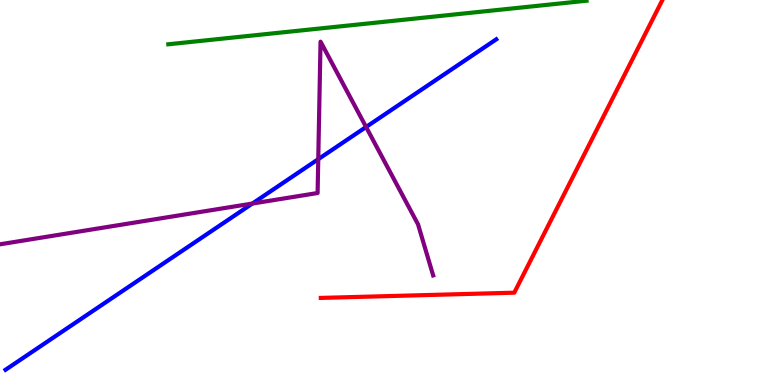[{'lines': ['blue', 'red'], 'intersections': []}, {'lines': ['green', 'red'], 'intersections': []}, {'lines': ['purple', 'red'], 'intersections': []}, {'lines': ['blue', 'green'], 'intersections': []}, {'lines': ['blue', 'purple'], 'intersections': [{'x': 3.26, 'y': 4.71}, {'x': 4.11, 'y': 5.87}, {'x': 4.72, 'y': 6.7}]}, {'lines': ['green', 'purple'], 'intersections': []}]